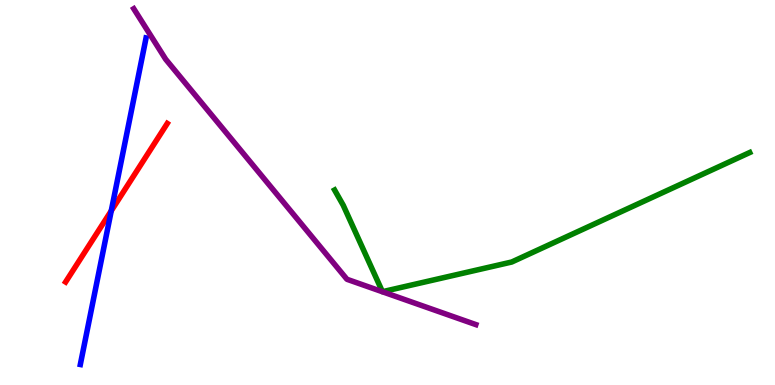[{'lines': ['blue', 'red'], 'intersections': [{'x': 1.44, 'y': 4.52}]}, {'lines': ['green', 'red'], 'intersections': []}, {'lines': ['purple', 'red'], 'intersections': []}, {'lines': ['blue', 'green'], 'intersections': []}, {'lines': ['blue', 'purple'], 'intersections': []}, {'lines': ['green', 'purple'], 'intersections': []}]